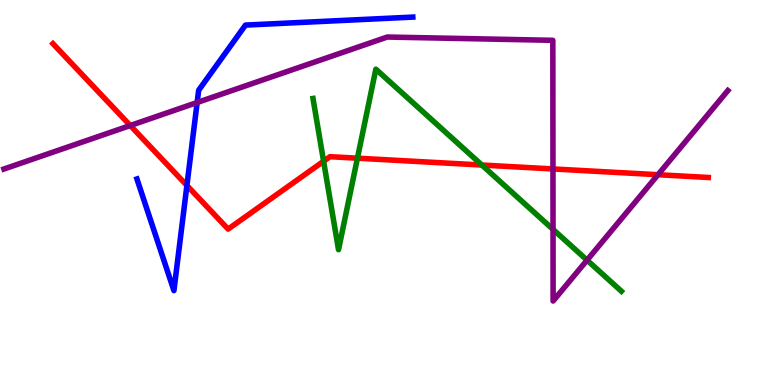[{'lines': ['blue', 'red'], 'intersections': [{'x': 2.41, 'y': 5.18}]}, {'lines': ['green', 'red'], 'intersections': [{'x': 4.18, 'y': 5.81}, {'x': 4.61, 'y': 5.89}, {'x': 6.22, 'y': 5.71}]}, {'lines': ['purple', 'red'], 'intersections': [{'x': 1.68, 'y': 6.74}, {'x': 7.14, 'y': 5.61}, {'x': 8.49, 'y': 5.46}]}, {'lines': ['blue', 'green'], 'intersections': []}, {'lines': ['blue', 'purple'], 'intersections': [{'x': 2.54, 'y': 7.34}]}, {'lines': ['green', 'purple'], 'intersections': [{'x': 7.14, 'y': 4.04}, {'x': 7.57, 'y': 3.24}]}]